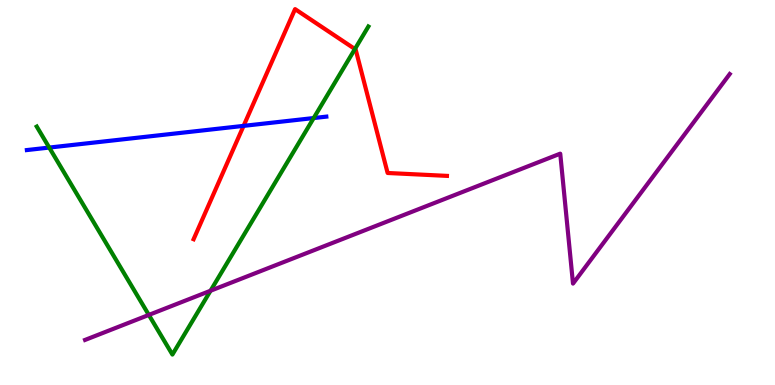[{'lines': ['blue', 'red'], 'intersections': [{'x': 3.14, 'y': 6.73}]}, {'lines': ['green', 'red'], 'intersections': [{'x': 4.58, 'y': 8.73}]}, {'lines': ['purple', 'red'], 'intersections': []}, {'lines': ['blue', 'green'], 'intersections': [{'x': 0.635, 'y': 6.17}, {'x': 4.05, 'y': 6.93}]}, {'lines': ['blue', 'purple'], 'intersections': []}, {'lines': ['green', 'purple'], 'intersections': [{'x': 1.92, 'y': 1.82}, {'x': 2.72, 'y': 2.45}]}]